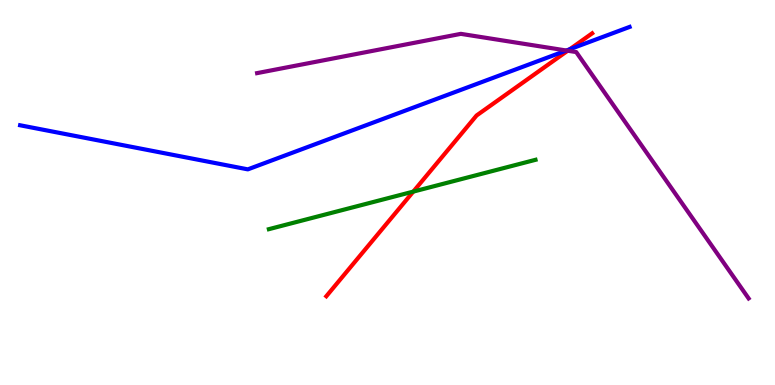[{'lines': ['blue', 'red'], 'intersections': [{'x': 7.35, 'y': 8.72}]}, {'lines': ['green', 'red'], 'intersections': [{'x': 5.33, 'y': 5.02}]}, {'lines': ['purple', 'red'], 'intersections': [{'x': 7.33, 'y': 8.68}]}, {'lines': ['blue', 'green'], 'intersections': []}, {'lines': ['blue', 'purple'], 'intersections': [{'x': 7.31, 'y': 8.69}]}, {'lines': ['green', 'purple'], 'intersections': []}]